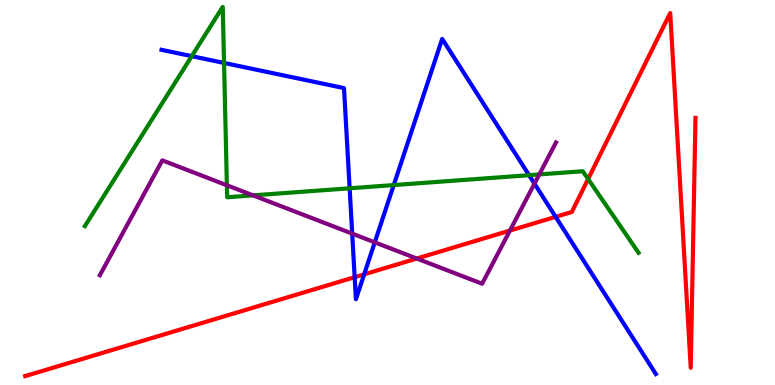[{'lines': ['blue', 'red'], 'intersections': [{'x': 4.58, 'y': 2.8}, {'x': 4.7, 'y': 2.87}, {'x': 7.17, 'y': 4.37}]}, {'lines': ['green', 'red'], 'intersections': [{'x': 7.59, 'y': 5.35}]}, {'lines': ['purple', 'red'], 'intersections': [{'x': 5.38, 'y': 3.28}, {'x': 6.58, 'y': 4.01}]}, {'lines': ['blue', 'green'], 'intersections': [{'x': 2.47, 'y': 8.54}, {'x': 2.89, 'y': 8.37}, {'x': 4.51, 'y': 5.11}, {'x': 5.08, 'y': 5.19}, {'x': 6.83, 'y': 5.45}]}, {'lines': ['blue', 'purple'], 'intersections': [{'x': 4.54, 'y': 3.93}, {'x': 4.84, 'y': 3.71}, {'x': 6.9, 'y': 5.23}]}, {'lines': ['green', 'purple'], 'intersections': [{'x': 2.93, 'y': 5.19}, {'x': 3.27, 'y': 4.93}, {'x': 6.96, 'y': 5.47}]}]